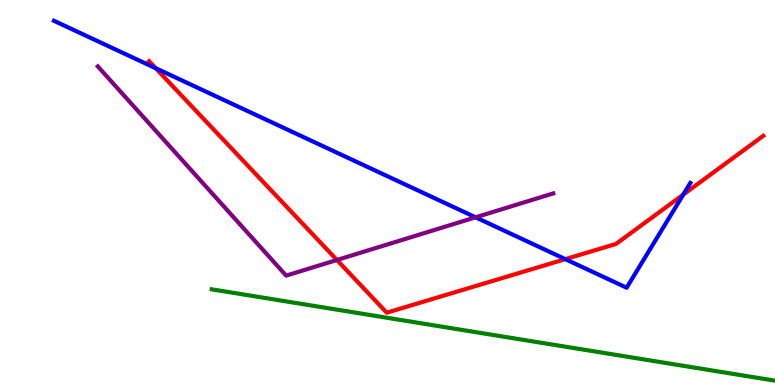[{'lines': ['blue', 'red'], 'intersections': [{'x': 2.01, 'y': 8.23}, {'x': 7.29, 'y': 3.27}, {'x': 8.82, 'y': 4.95}]}, {'lines': ['green', 'red'], 'intersections': []}, {'lines': ['purple', 'red'], 'intersections': [{'x': 4.35, 'y': 3.25}]}, {'lines': ['blue', 'green'], 'intersections': []}, {'lines': ['blue', 'purple'], 'intersections': [{'x': 6.14, 'y': 4.36}]}, {'lines': ['green', 'purple'], 'intersections': []}]